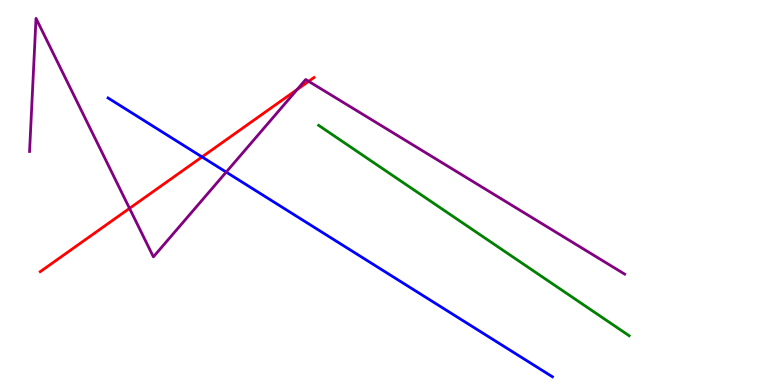[{'lines': ['blue', 'red'], 'intersections': [{'x': 2.61, 'y': 5.92}]}, {'lines': ['green', 'red'], 'intersections': []}, {'lines': ['purple', 'red'], 'intersections': [{'x': 1.67, 'y': 4.59}, {'x': 3.83, 'y': 7.68}, {'x': 3.98, 'y': 7.89}]}, {'lines': ['blue', 'green'], 'intersections': []}, {'lines': ['blue', 'purple'], 'intersections': [{'x': 2.92, 'y': 5.53}]}, {'lines': ['green', 'purple'], 'intersections': []}]